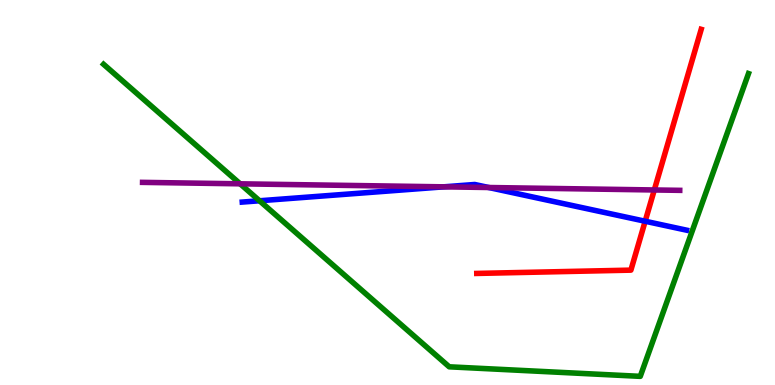[{'lines': ['blue', 'red'], 'intersections': [{'x': 8.32, 'y': 4.25}]}, {'lines': ['green', 'red'], 'intersections': []}, {'lines': ['purple', 'red'], 'intersections': [{'x': 8.44, 'y': 5.07}]}, {'lines': ['blue', 'green'], 'intersections': [{'x': 3.35, 'y': 4.79}]}, {'lines': ['blue', 'purple'], 'intersections': [{'x': 5.72, 'y': 5.15}, {'x': 6.31, 'y': 5.13}]}, {'lines': ['green', 'purple'], 'intersections': [{'x': 3.1, 'y': 5.23}]}]